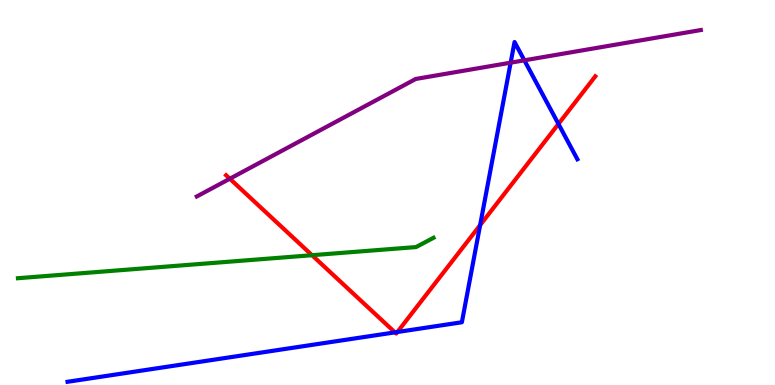[{'lines': ['blue', 'red'], 'intersections': [{'x': 5.1, 'y': 1.37}, {'x': 5.13, 'y': 1.38}, {'x': 6.2, 'y': 4.15}, {'x': 7.21, 'y': 6.78}]}, {'lines': ['green', 'red'], 'intersections': [{'x': 4.03, 'y': 3.37}]}, {'lines': ['purple', 'red'], 'intersections': [{'x': 2.97, 'y': 5.36}]}, {'lines': ['blue', 'green'], 'intersections': []}, {'lines': ['blue', 'purple'], 'intersections': [{'x': 6.59, 'y': 8.37}, {'x': 6.77, 'y': 8.43}]}, {'lines': ['green', 'purple'], 'intersections': []}]